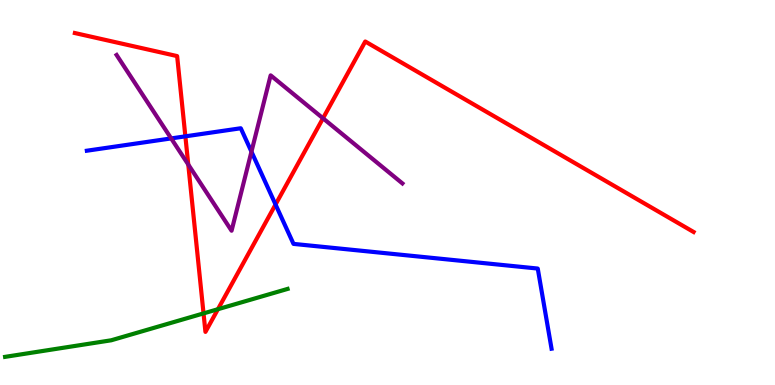[{'lines': ['blue', 'red'], 'intersections': [{'x': 2.39, 'y': 6.46}, {'x': 3.56, 'y': 4.69}]}, {'lines': ['green', 'red'], 'intersections': [{'x': 2.63, 'y': 1.86}, {'x': 2.81, 'y': 1.97}]}, {'lines': ['purple', 'red'], 'intersections': [{'x': 2.43, 'y': 5.73}, {'x': 4.17, 'y': 6.93}]}, {'lines': ['blue', 'green'], 'intersections': []}, {'lines': ['blue', 'purple'], 'intersections': [{'x': 2.21, 'y': 6.4}, {'x': 3.24, 'y': 6.06}]}, {'lines': ['green', 'purple'], 'intersections': []}]